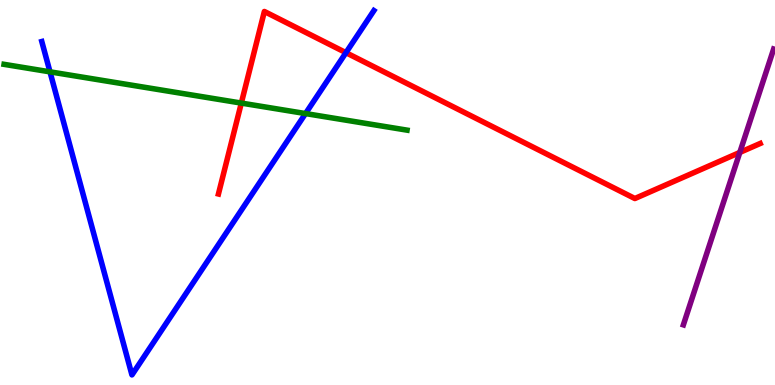[{'lines': ['blue', 'red'], 'intersections': [{'x': 4.46, 'y': 8.63}]}, {'lines': ['green', 'red'], 'intersections': [{'x': 3.11, 'y': 7.32}]}, {'lines': ['purple', 'red'], 'intersections': [{'x': 9.55, 'y': 6.04}]}, {'lines': ['blue', 'green'], 'intersections': [{'x': 0.645, 'y': 8.13}, {'x': 3.94, 'y': 7.05}]}, {'lines': ['blue', 'purple'], 'intersections': []}, {'lines': ['green', 'purple'], 'intersections': []}]